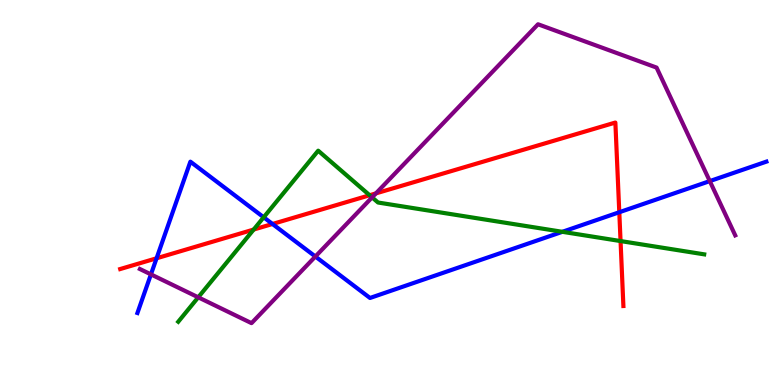[{'lines': ['blue', 'red'], 'intersections': [{'x': 2.02, 'y': 3.29}, {'x': 3.52, 'y': 4.18}, {'x': 7.99, 'y': 4.49}]}, {'lines': ['green', 'red'], 'intersections': [{'x': 3.27, 'y': 4.04}, {'x': 4.77, 'y': 4.93}, {'x': 8.01, 'y': 3.74}]}, {'lines': ['purple', 'red'], 'intersections': [{'x': 4.85, 'y': 4.98}]}, {'lines': ['blue', 'green'], 'intersections': [{'x': 3.4, 'y': 4.36}, {'x': 7.26, 'y': 3.98}]}, {'lines': ['blue', 'purple'], 'intersections': [{'x': 1.95, 'y': 2.87}, {'x': 4.07, 'y': 3.34}, {'x': 9.16, 'y': 5.3}]}, {'lines': ['green', 'purple'], 'intersections': [{'x': 2.56, 'y': 2.28}, {'x': 4.8, 'y': 4.87}]}]